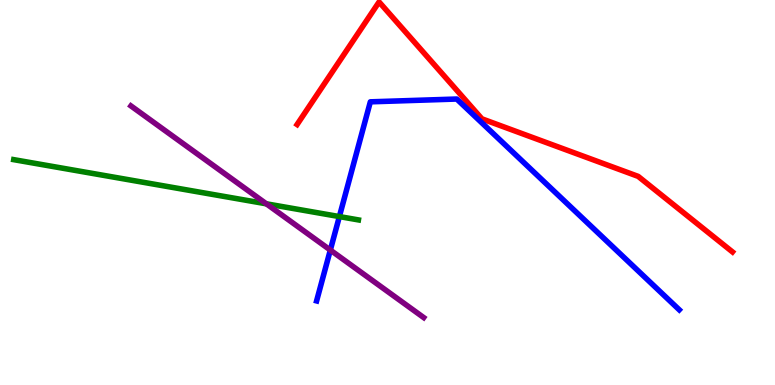[{'lines': ['blue', 'red'], 'intersections': []}, {'lines': ['green', 'red'], 'intersections': []}, {'lines': ['purple', 'red'], 'intersections': []}, {'lines': ['blue', 'green'], 'intersections': [{'x': 4.38, 'y': 4.37}]}, {'lines': ['blue', 'purple'], 'intersections': [{'x': 4.26, 'y': 3.5}]}, {'lines': ['green', 'purple'], 'intersections': [{'x': 3.44, 'y': 4.71}]}]